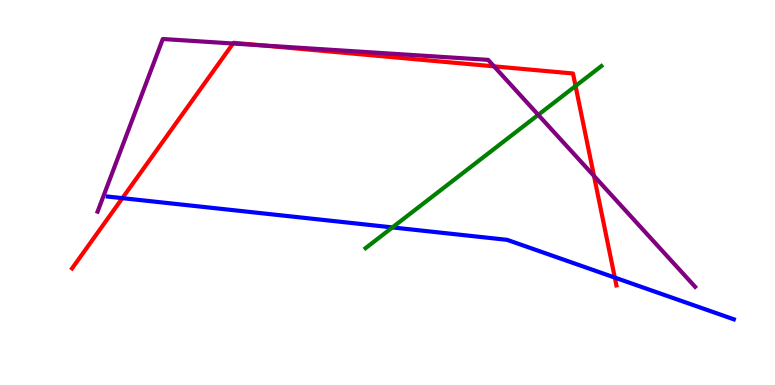[{'lines': ['blue', 'red'], 'intersections': [{'x': 1.58, 'y': 4.85}, {'x': 7.93, 'y': 2.79}]}, {'lines': ['green', 'red'], 'intersections': [{'x': 7.43, 'y': 7.77}]}, {'lines': ['purple', 'red'], 'intersections': [{'x': 3.01, 'y': 8.87}, {'x': 3.38, 'y': 8.82}, {'x': 6.37, 'y': 8.28}, {'x': 7.66, 'y': 5.43}]}, {'lines': ['blue', 'green'], 'intersections': [{'x': 5.06, 'y': 4.09}]}, {'lines': ['blue', 'purple'], 'intersections': []}, {'lines': ['green', 'purple'], 'intersections': [{'x': 6.95, 'y': 7.02}]}]